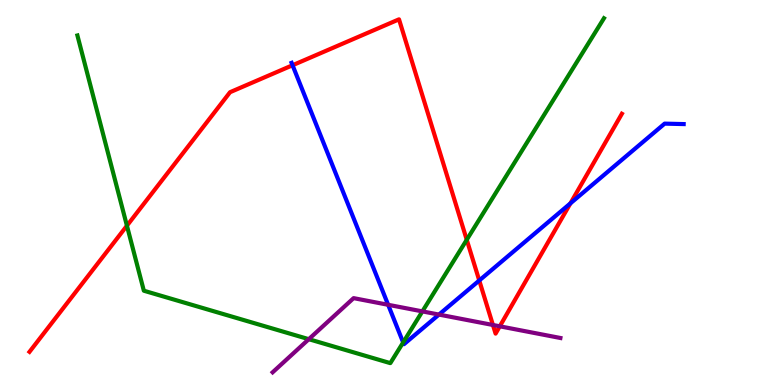[{'lines': ['blue', 'red'], 'intersections': [{'x': 3.77, 'y': 8.31}, {'x': 6.18, 'y': 2.71}, {'x': 7.36, 'y': 4.72}]}, {'lines': ['green', 'red'], 'intersections': [{'x': 1.64, 'y': 4.14}, {'x': 6.02, 'y': 3.77}]}, {'lines': ['purple', 'red'], 'intersections': [{'x': 6.36, 'y': 1.56}, {'x': 6.45, 'y': 1.52}]}, {'lines': ['blue', 'green'], 'intersections': [{'x': 5.2, 'y': 1.11}]}, {'lines': ['blue', 'purple'], 'intersections': [{'x': 5.01, 'y': 2.08}, {'x': 5.66, 'y': 1.83}]}, {'lines': ['green', 'purple'], 'intersections': [{'x': 3.98, 'y': 1.19}, {'x': 5.45, 'y': 1.91}]}]